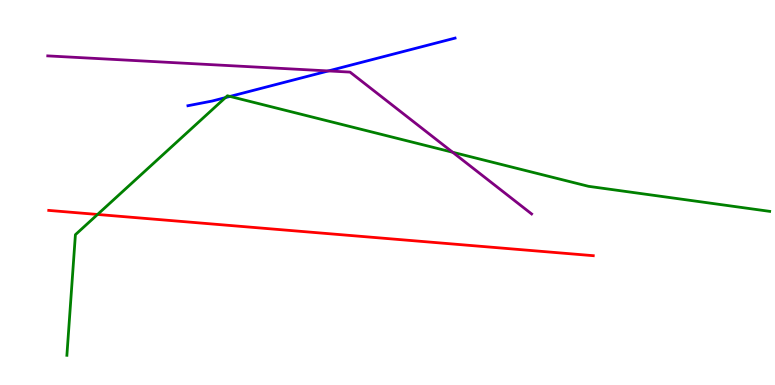[{'lines': ['blue', 'red'], 'intersections': []}, {'lines': ['green', 'red'], 'intersections': [{'x': 1.26, 'y': 4.43}]}, {'lines': ['purple', 'red'], 'intersections': []}, {'lines': ['blue', 'green'], 'intersections': [{'x': 2.91, 'y': 7.46}, {'x': 2.97, 'y': 7.5}]}, {'lines': ['blue', 'purple'], 'intersections': [{'x': 4.24, 'y': 8.16}]}, {'lines': ['green', 'purple'], 'intersections': [{'x': 5.84, 'y': 6.05}]}]